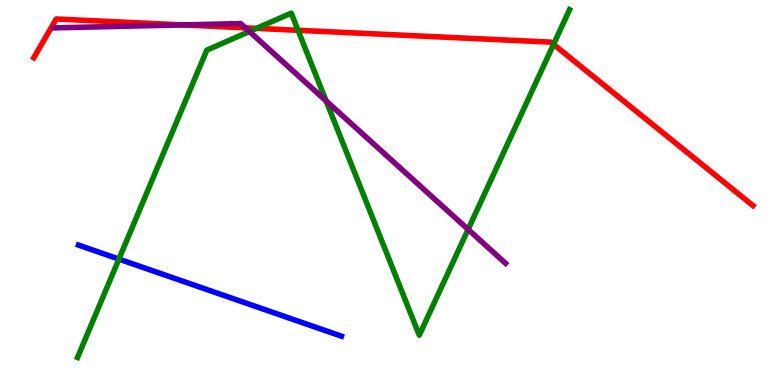[{'lines': ['blue', 'red'], 'intersections': []}, {'lines': ['green', 'red'], 'intersections': [{'x': 3.31, 'y': 9.26}, {'x': 3.85, 'y': 9.21}, {'x': 7.14, 'y': 8.85}]}, {'lines': ['purple', 'red'], 'intersections': [{'x': 2.36, 'y': 9.35}, {'x': 3.17, 'y': 9.28}]}, {'lines': ['blue', 'green'], 'intersections': [{'x': 1.53, 'y': 3.27}]}, {'lines': ['blue', 'purple'], 'intersections': []}, {'lines': ['green', 'purple'], 'intersections': [{'x': 3.22, 'y': 9.18}, {'x': 4.21, 'y': 7.38}, {'x': 6.04, 'y': 4.04}]}]